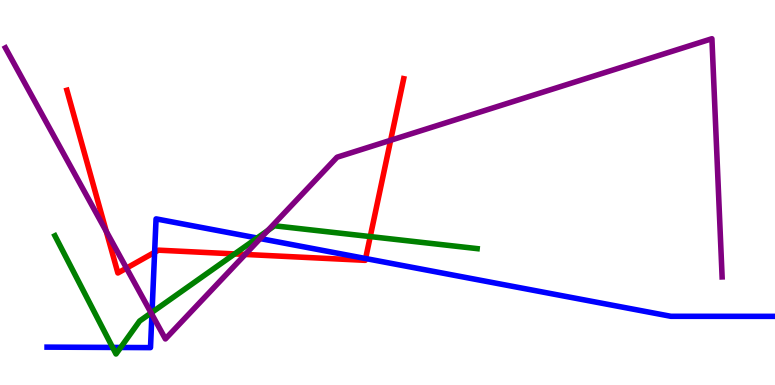[{'lines': ['blue', 'red'], 'intersections': [{'x': 2.0, 'y': 3.45}, {'x': 4.72, 'y': 3.28}]}, {'lines': ['green', 'red'], 'intersections': [{'x': 3.03, 'y': 3.4}, {'x': 4.78, 'y': 3.86}]}, {'lines': ['purple', 'red'], 'intersections': [{'x': 1.37, 'y': 3.99}, {'x': 1.63, 'y': 3.04}, {'x': 3.16, 'y': 3.39}, {'x': 5.04, 'y': 6.36}]}, {'lines': ['blue', 'green'], 'intersections': [{'x': 1.45, 'y': 0.976}, {'x': 1.56, 'y': 0.975}, {'x': 1.96, 'y': 1.89}, {'x': 3.32, 'y': 3.82}]}, {'lines': ['blue', 'purple'], 'intersections': [{'x': 1.96, 'y': 1.83}, {'x': 3.36, 'y': 3.8}]}, {'lines': ['green', 'purple'], 'intersections': [{'x': 1.95, 'y': 1.87}, {'x': 3.46, 'y': 4.01}]}]